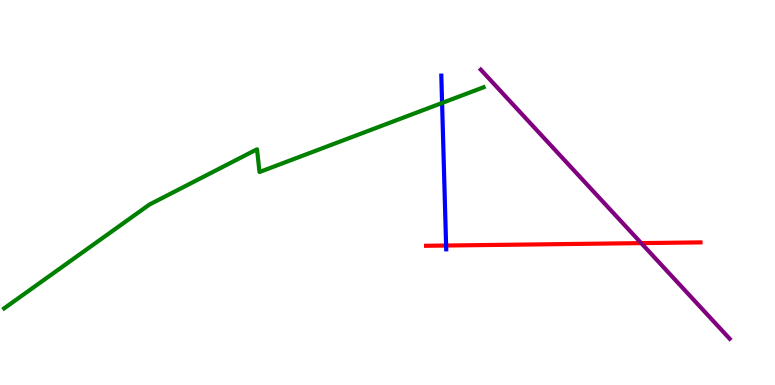[{'lines': ['blue', 'red'], 'intersections': [{'x': 5.76, 'y': 3.62}]}, {'lines': ['green', 'red'], 'intersections': []}, {'lines': ['purple', 'red'], 'intersections': [{'x': 8.27, 'y': 3.69}]}, {'lines': ['blue', 'green'], 'intersections': [{'x': 5.7, 'y': 7.33}]}, {'lines': ['blue', 'purple'], 'intersections': []}, {'lines': ['green', 'purple'], 'intersections': []}]